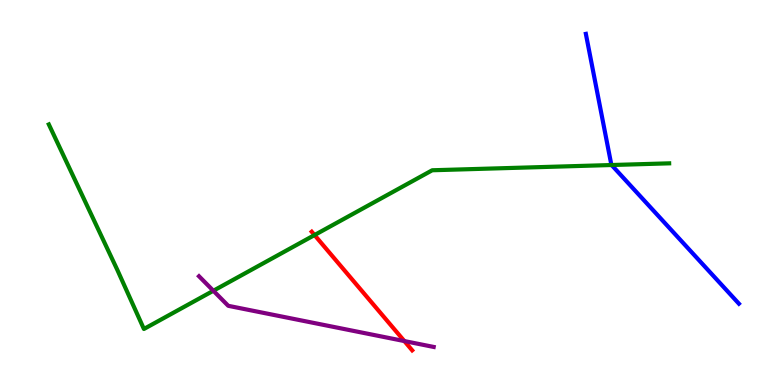[{'lines': ['blue', 'red'], 'intersections': []}, {'lines': ['green', 'red'], 'intersections': [{'x': 4.06, 'y': 3.89}]}, {'lines': ['purple', 'red'], 'intersections': [{'x': 5.22, 'y': 1.14}]}, {'lines': ['blue', 'green'], 'intersections': [{'x': 7.89, 'y': 5.71}]}, {'lines': ['blue', 'purple'], 'intersections': []}, {'lines': ['green', 'purple'], 'intersections': [{'x': 2.75, 'y': 2.45}]}]